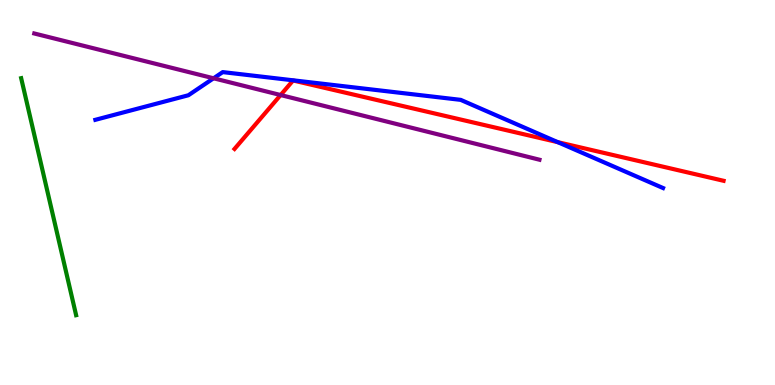[{'lines': ['blue', 'red'], 'intersections': [{'x': 7.2, 'y': 6.31}]}, {'lines': ['green', 'red'], 'intersections': []}, {'lines': ['purple', 'red'], 'intersections': [{'x': 3.62, 'y': 7.53}]}, {'lines': ['blue', 'green'], 'intersections': []}, {'lines': ['blue', 'purple'], 'intersections': [{'x': 2.76, 'y': 7.97}]}, {'lines': ['green', 'purple'], 'intersections': []}]